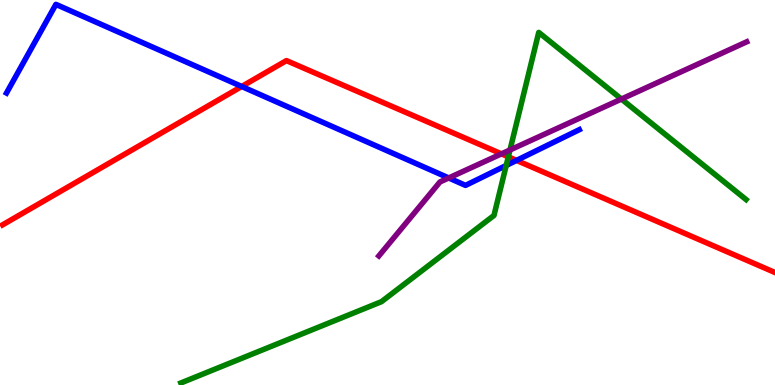[{'lines': ['blue', 'red'], 'intersections': [{'x': 3.12, 'y': 7.75}, {'x': 6.67, 'y': 5.83}]}, {'lines': ['green', 'red'], 'intersections': [{'x': 6.56, 'y': 5.93}]}, {'lines': ['purple', 'red'], 'intersections': [{'x': 6.47, 'y': 6.0}]}, {'lines': ['blue', 'green'], 'intersections': [{'x': 6.53, 'y': 5.7}]}, {'lines': ['blue', 'purple'], 'intersections': [{'x': 5.79, 'y': 5.38}]}, {'lines': ['green', 'purple'], 'intersections': [{'x': 6.58, 'y': 6.1}, {'x': 8.02, 'y': 7.43}]}]